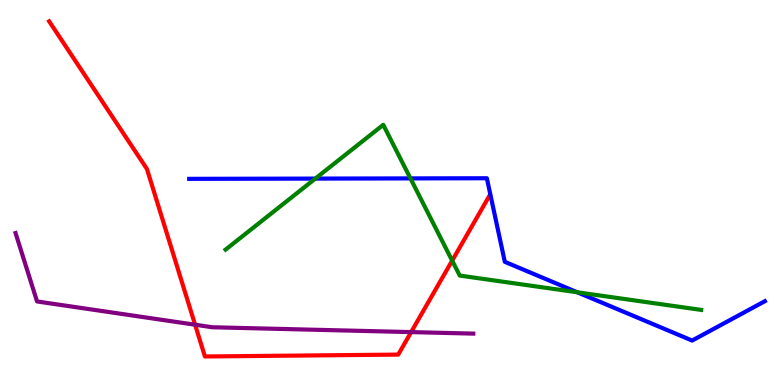[{'lines': ['blue', 'red'], 'intersections': []}, {'lines': ['green', 'red'], 'intersections': [{'x': 5.83, 'y': 3.23}]}, {'lines': ['purple', 'red'], 'intersections': [{'x': 2.52, 'y': 1.57}, {'x': 5.31, 'y': 1.37}]}, {'lines': ['blue', 'green'], 'intersections': [{'x': 4.07, 'y': 5.36}, {'x': 5.3, 'y': 5.37}, {'x': 7.45, 'y': 2.41}]}, {'lines': ['blue', 'purple'], 'intersections': []}, {'lines': ['green', 'purple'], 'intersections': []}]